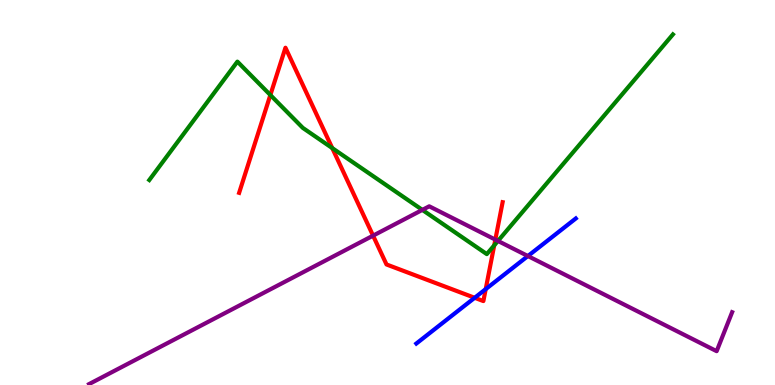[{'lines': ['blue', 'red'], 'intersections': [{'x': 6.12, 'y': 2.27}, {'x': 6.27, 'y': 2.49}]}, {'lines': ['green', 'red'], 'intersections': [{'x': 3.49, 'y': 7.53}, {'x': 4.29, 'y': 6.15}, {'x': 6.38, 'y': 3.63}]}, {'lines': ['purple', 'red'], 'intersections': [{'x': 4.81, 'y': 3.88}, {'x': 6.39, 'y': 3.78}]}, {'lines': ['blue', 'green'], 'intersections': []}, {'lines': ['blue', 'purple'], 'intersections': [{'x': 6.81, 'y': 3.35}]}, {'lines': ['green', 'purple'], 'intersections': [{'x': 5.45, 'y': 4.55}, {'x': 6.43, 'y': 3.74}]}]